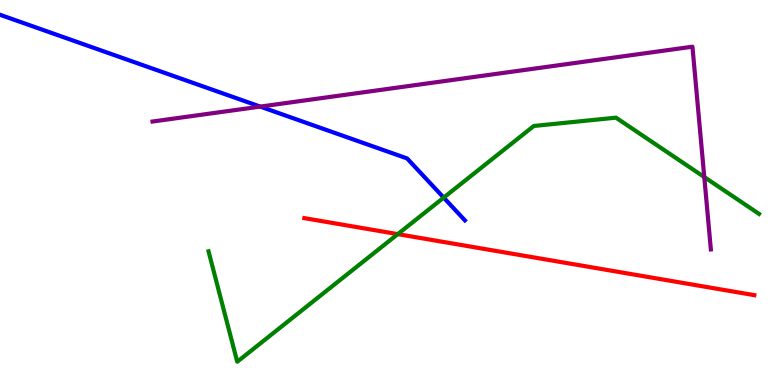[{'lines': ['blue', 'red'], 'intersections': []}, {'lines': ['green', 'red'], 'intersections': [{'x': 5.13, 'y': 3.92}]}, {'lines': ['purple', 'red'], 'intersections': []}, {'lines': ['blue', 'green'], 'intersections': [{'x': 5.73, 'y': 4.87}]}, {'lines': ['blue', 'purple'], 'intersections': [{'x': 3.36, 'y': 7.23}]}, {'lines': ['green', 'purple'], 'intersections': [{'x': 9.09, 'y': 5.4}]}]